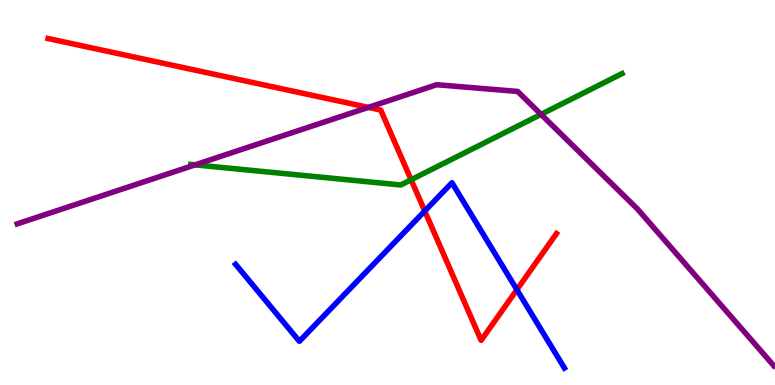[{'lines': ['blue', 'red'], 'intersections': [{'x': 5.48, 'y': 4.52}, {'x': 6.67, 'y': 2.48}]}, {'lines': ['green', 'red'], 'intersections': [{'x': 5.3, 'y': 5.33}]}, {'lines': ['purple', 'red'], 'intersections': [{'x': 4.75, 'y': 7.21}]}, {'lines': ['blue', 'green'], 'intersections': []}, {'lines': ['blue', 'purple'], 'intersections': []}, {'lines': ['green', 'purple'], 'intersections': [{'x': 2.52, 'y': 5.72}, {'x': 6.98, 'y': 7.03}]}]